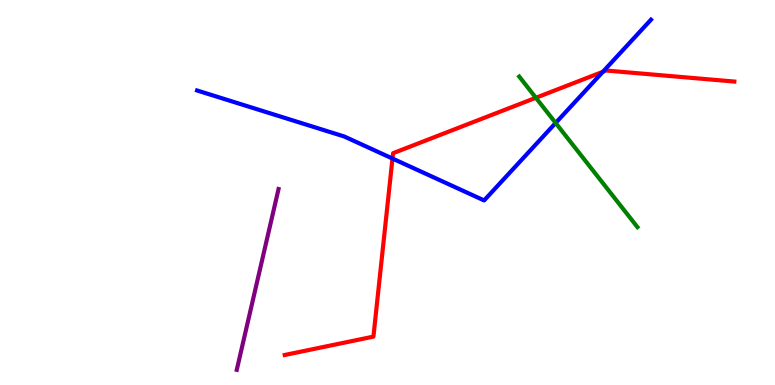[{'lines': ['blue', 'red'], 'intersections': [{'x': 5.06, 'y': 5.88}, {'x': 7.78, 'y': 8.14}]}, {'lines': ['green', 'red'], 'intersections': [{'x': 6.91, 'y': 7.46}]}, {'lines': ['purple', 'red'], 'intersections': []}, {'lines': ['blue', 'green'], 'intersections': [{'x': 7.17, 'y': 6.81}]}, {'lines': ['blue', 'purple'], 'intersections': []}, {'lines': ['green', 'purple'], 'intersections': []}]